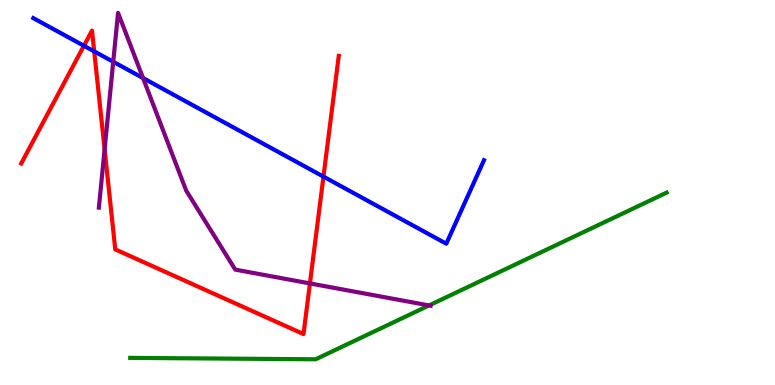[{'lines': ['blue', 'red'], 'intersections': [{'x': 1.08, 'y': 8.81}, {'x': 1.22, 'y': 8.67}, {'x': 4.17, 'y': 5.41}]}, {'lines': ['green', 'red'], 'intersections': []}, {'lines': ['purple', 'red'], 'intersections': [{'x': 1.35, 'y': 6.12}, {'x': 4.0, 'y': 2.64}]}, {'lines': ['blue', 'green'], 'intersections': []}, {'lines': ['blue', 'purple'], 'intersections': [{'x': 1.46, 'y': 8.4}, {'x': 1.85, 'y': 7.97}]}, {'lines': ['green', 'purple'], 'intersections': [{'x': 5.54, 'y': 2.07}]}]